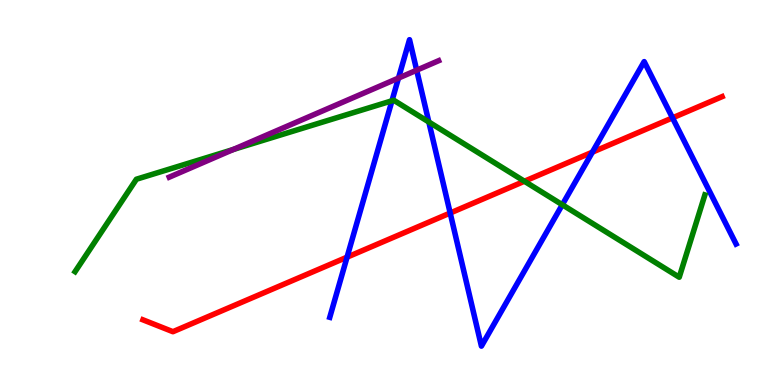[{'lines': ['blue', 'red'], 'intersections': [{'x': 4.48, 'y': 3.32}, {'x': 5.81, 'y': 4.47}, {'x': 7.64, 'y': 6.05}, {'x': 8.68, 'y': 6.94}]}, {'lines': ['green', 'red'], 'intersections': [{'x': 6.77, 'y': 5.29}]}, {'lines': ['purple', 'red'], 'intersections': []}, {'lines': ['blue', 'green'], 'intersections': [{'x': 5.06, 'y': 7.38}, {'x': 5.53, 'y': 6.83}, {'x': 7.26, 'y': 4.68}]}, {'lines': ['blue', 'purple'], 'intersections': [{'x': 5.14, 'y': 7.97}, {'x': 5.38, 'y': 8.18}]}, {'lines': ['green', 'purple'], 'intersections': [{'x': 3.01, 'y': 6.12}]}]